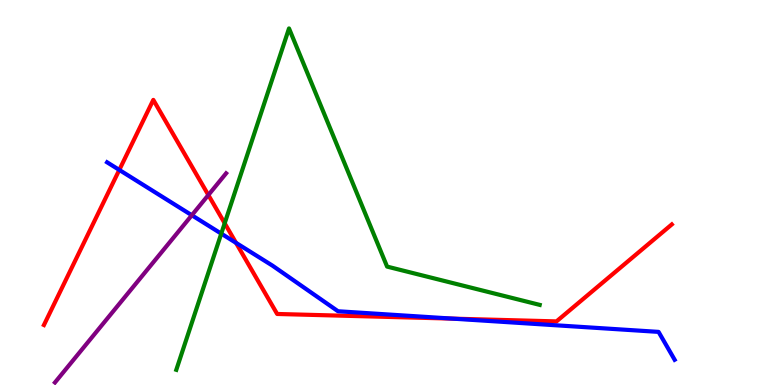[{'lines': ['blue', 'red'], 'intersections': [{'x': 1.54, 'y': 5.59}, {'x': 3.05, 'y': 3.69}, {'x': 5.84, 'y': 1.72}]}, {'lines': ['green', 'red'], 'intersections': [{'x': 2.9, 'y': 4.2}]}, {'lines': ['purple', 'red'], 'intersections': [{'x': 2.69, 'y': 4.93}]}, {'lines': ['blue', 'green'], 'intersections': [{'x': 2.86, 'y': 3.93}]}, {'lines': ['blue', 'purple'], 'intersections': [{'x': 2.48, 'y': 4.41}]}, {'lines': ['green', 'purple'], 'intersections': []}]